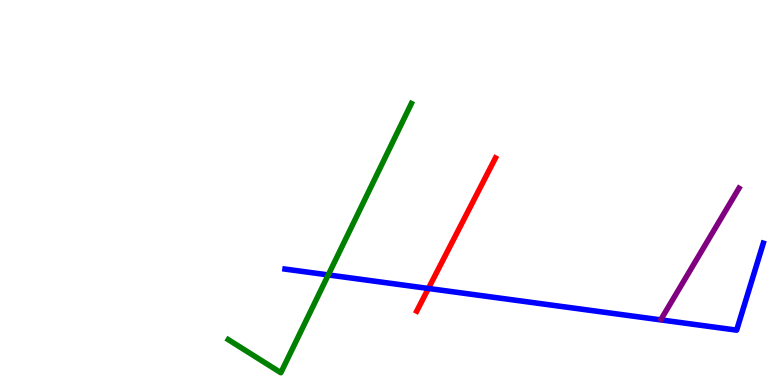[{'lines': ['blue', 'red'], 'intersections': [{'x': 5.53, 'y': 2.51}]}, {'lines': ['green', 'red'], 'intersections': []}, {'lines': ['purple', 'red'], 'intersections': []}, {'lines': ['blue', 'green'], 'intersections': [{'x': 4.24, 'y': 2.86}]}, {'lines': ['blue', 'purple'], 'intersections': []}, {'lines': ['green', 'purple'], 'intersections': []}]